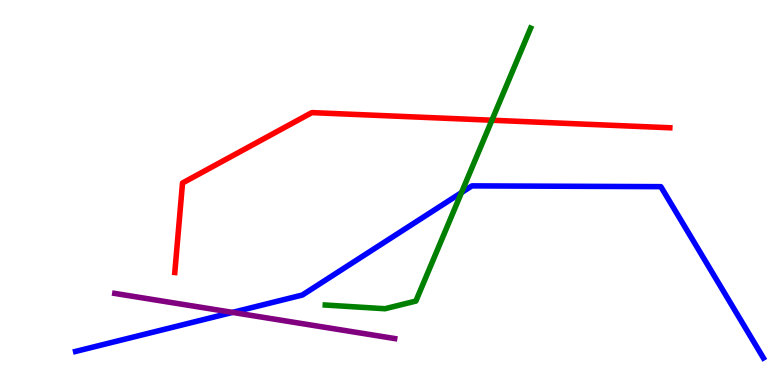[{'lines': ['blue', 'red'], 'intersections': []}, {'lines': ['green', 'red'], 'intersections': [{'x': 6.35, 'y': 6.88}]}, {'lines': ['purple', 'red'], 'intersections': []}, {'lines': ['blue', 'green'], 'intersections': [{'x': 5.95, 'y': 5.0}]}, {'lines': ['blue', 'purple'], 'intersections': [{'x': 3.0, 'y': 1.89}]}, {'lines': ['green', 'purple'], 'intersections': []}]